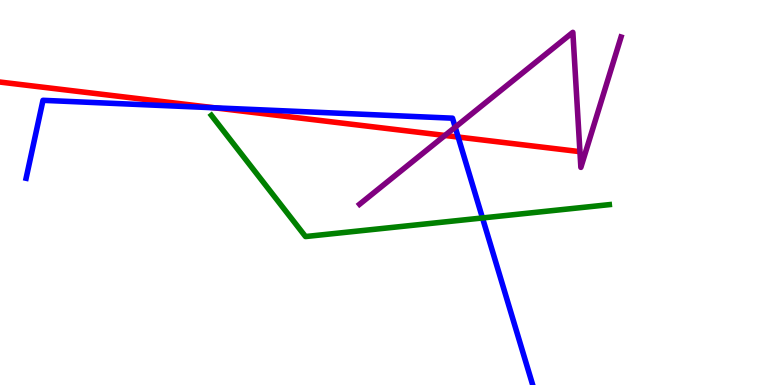[{'lines': ['blue', 'red'], 'intersections': [{'x': 2.77, 'y': 7.2}, {'x': 5.91, 'y': 6.44}]}, {'lines': ['green', 'red'], 'intersections': []}, {'lines': ['purple', 'red'], 'intersections': [{'x': 5.74, 'y': 6.48}]}, {'lines': ['blue', 'green'], 'intersections': [{'x': 6.23, 'y': 4.34}]}, {'lines': ['blue', 'purple'], 'intersections': [{'x': 5.87, 'y': 6.7}]}, {'lines': ['green', 'purple'], 'intersections': []}]